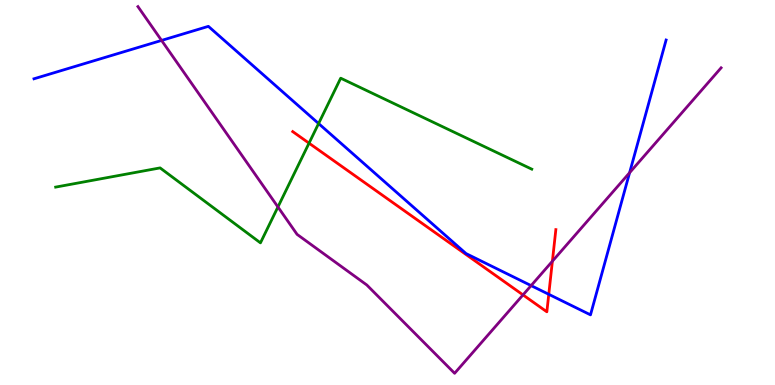[{'lines': ['blue', 'red'], 'intersections': [{'x': 7.08, 'y': 2.36}]}, {'lines': ['green', 'red'], 'intersections': [{'x': 3.99, 'y': 6.28}]}, {'lines': ['purple', 'red'], 'intersections': [{'x': 6.75, 'y': 2.34}, {'x': 7.13, 'y': 3.22}]}, {'lines': ['blue', 'green'], 'intersections': [{'x': 4.11, 'y': 6.79}]}, {'lines': ['blue', 'purple'], 'intersections': [{'x': 2.08, 'y': 8.95}, {'x': 6.85, 'y': 2.58}, {'x': 8.12, 'y': 5.51}]}, {'lines': ['green', 'purple'], 'intersections': [{'x': 3.59, 'y': 4.62}]}]